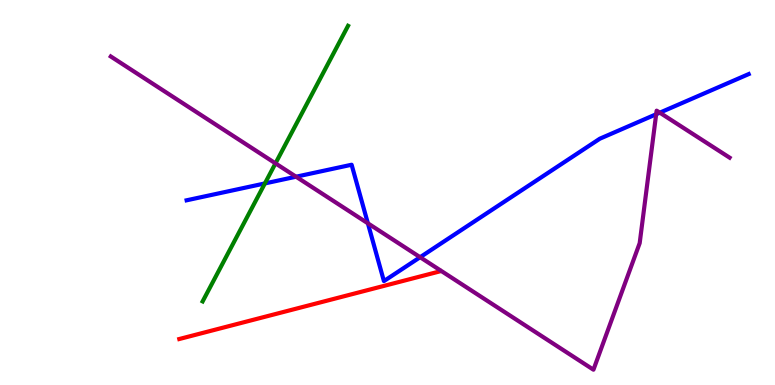[{'lines': ['blue', 'red'], 'intersections': []}, {'lines': ['green', 'red'], 'intersections': []}, {'lines': ['purple', 'red'], 'intersections': []}, {'lines': ['blue', 'green'], 'intersections': [{'x': 3.42, 'y': 5.24}]}, {'lines': ['blue', 'purple'], 'intersections': [{'x': 3.82, 'y': 5.41}, {'x': 4.75, 'y': 4.2}, {'x': 5.42, 'y': 3.32}, {'x': 8.47, 'y': 7.03}, {'x': 8.51, 'y': 7.07}]}, {'lines': ['green', 'purple'], 'intersections': [{'x': 3.55, 'y': 5.76}]}]